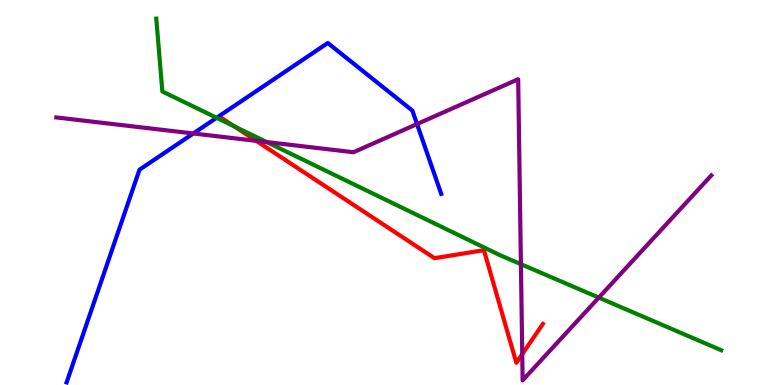[{'lines': ['blue', 'red'], 'intersections': []}, {'lines': ['green', 'red'], 'intersections': [{'x': 3.02, 'y': 6.72}]}, {'lines': ['purple', 'red'], 'intersections': [{'x': 3.31, 'y': 6.34}, {'x': 6.74, 'y': 0.802}]}, {'lines': ['blue', 'green'], 'intersections': [{'x': 2.8, 'y': 6.94}]}, {'lines': ['blue', 'purple'], 'intersections': [{'x': 2.49, 'y': 6.53}, {'x': 5.38, 'y': 6.78}]}, {'lines': ['green', 'purple'], 'intersections': [{'x': 3.44, 'y': 6.31}, {'x': 6.72, 'y': 3.14}, {'x': 7.73, 'y': 2.27}]}]